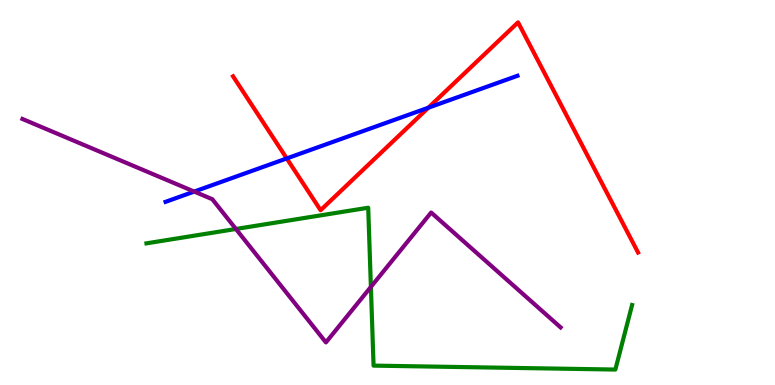[{'lines': ['blue', 'red'], 'intersections': [{'x': 3.7, 'y': 5.88}, {'x': 5.53, 'y': 7.2}]}, {'lines': ['green', 'red'], 'intersections': []}, {'lines': ['purple', 'red'], 'intersections': []}, {'lines': ['blue', 'green'], 'intersections': []}, {'lines': ['blue', 'purple'], 'intersections': [{'x': 2.51, 'y': 5.02}]}, {'lines': ['green', 'purple'], 'intersections': [{'x': 3.04, 'y': 4.05}, {'x': 4.79, 'y': 2.55}]}]